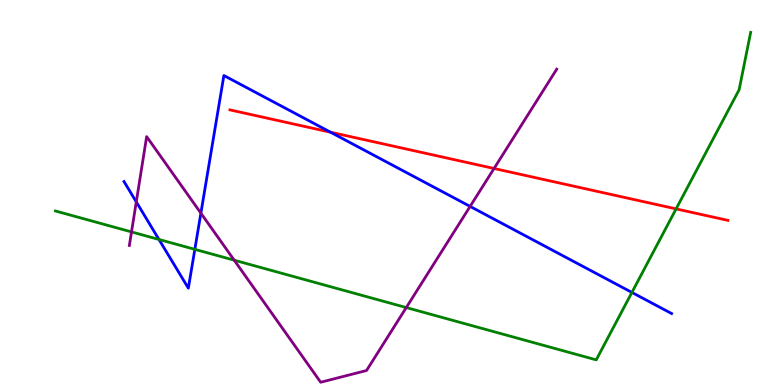[{'lines': ['blue', 'red'], 'intersections': [{'x': 4.26, 'y': 6.57}]}, {'lines': ['green', 'red'], 'intersections': [{'x': 8.72, 'y': 4.57}]}, {'lines': ['purple', 'red'], 'intersections': [{'x': 6.37, 'y': 5.62}]}, {'lines': ['blue', 'green'], 'intersections': [{'x': 2.05, 'y': 3.78}, {'x': 2.51, 'y': 3.52}, {'x': 8.15, 'y': 2.4}]}, {'lines': ['blue', 'purple'], 'intersections': [{'x': 1.76, 'y': 4.76}, {'x': 2.59, 'y': 4.46}, {'x': 6.07, 'y': 4.64}]}, {'lines': ['green', 'purple'], 'intersections': [{'x': 1.7, 'y': 3.98}, {'x': 3.02, 'y': 3.24}, {'x': 5.24, 'y': 2.01}]}]